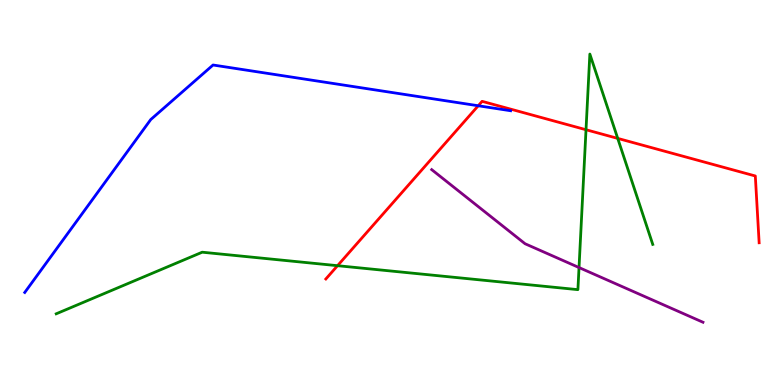[{'lines': ['blue', 'red'], 'intersections': [{'x': 6.17, 'y': 7.25}]}, {'lines': ['green', 'red'], 'intersections': [{'x': 4.36, 'y': 3.1}, {'x': 7.56, 'y': 6.63}, {'x': 7.97, 'y': 6.41}]}, {'lines': ['purple', 'red'], 'intersections': []}, {'lines': ['blue', 'green'], 'intersections': []}, {'lines': ['blue', 'purple'], 'intersections': []}, {'lines': ['green', 'purple'], 'intersections': [{'x': 7.47, 'y': 3.05}]}]